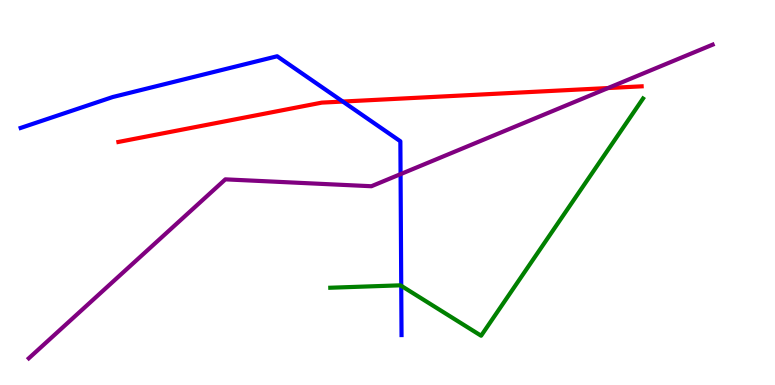[{'lines': ['blue', 'red'], 'intersections': [{'x': 4.42, 'y': 7.36}]}, {'lines': ['green', 'red'], 'intersections': []}, {'lines': ['purple', 'red'], 'intersections': [{'x': 7.85, 'y': 7.71}]}, {'lines': ['blue', 'green'], 'intersections': [{'x': 5.18, 'y': 2.58}]}, {'lines': ['blue', 'purple'], 'intersections': [{'x': 5.17, 'y': 5.48}]}, {'lines': ['green', 'purple'], 'intersections': []}]